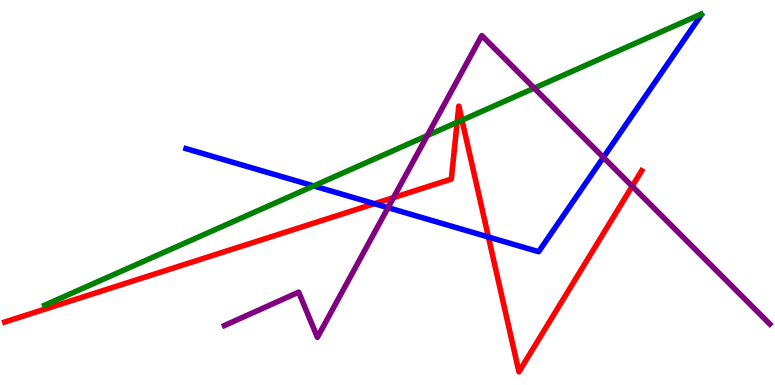[{'lines': ['blue', 'red'], 'intersections': [{'x': 4.83, 'y': 4.71}, {'x': 6.3, 'y': 3.84}]}, {'lines': ['green', 'red'], 'intersections': [{'x': 5.9, 'y': 6.82}, {'x': 5.96, 'y': 6.88}]}, {'lines': ['purple', 'red'], 'intersections': [{'x': 5.08, 'y': 4.87}, {'x': 8.16, 'y': 5.16}]}, {'lines': ['blue', 'green'], 'intersections': [{'x': 4.05, 'y': 5.17}]}, {'lines': ['blue', 'purple'], 'intersections': [{'x': 5.01, 'y': 4.61}, {'x': 7.79, 'y': 5.91}]}, {'lines': ['green', 'purple'], 'intersections': [{'x': 5.51, 'y': 6.48}, {'x': 6.89, 'y': 7.71}]}]